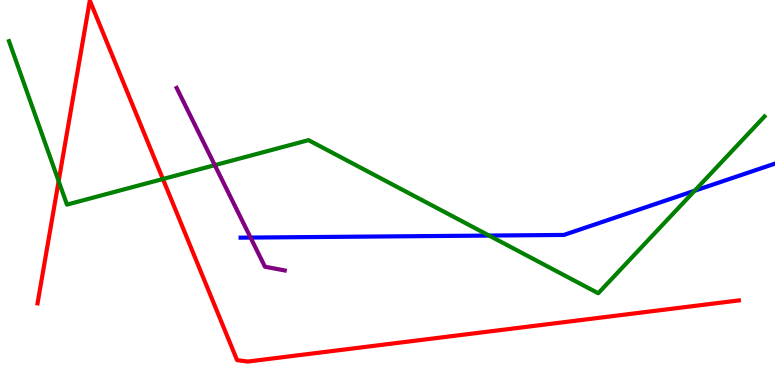[{'lines': ['blue', 'red'], 'intersections': []}, {'lines': ['green', 'red'], 'intersections': [{'x': 0.757, 'y': 5.3}, {'x': 2.1, 'y': 5.35}]}, {'lines': ['purple', 'red'], 'intersections': []}, {'lines': ['blue', 'green'], 'intersections': [{'x': 6.31, 'y': 3.88}, {'x': 8.96, 'y': 5.05}]}, {'lines': ['blue', 'purple'], 'intersections': [{'x': 3.23, 'y': 3.83}]}, {'lines': ['green', 'purple'], 'intersections': [{'x': 2.77, 'y': 5.71}]}]